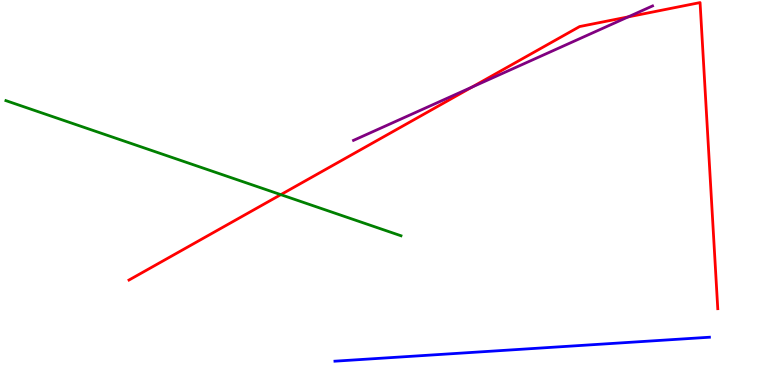[{'lines': ['blue', 'red'], 'intersections': []}, {'lines': ['green', 'red'], 'intersections': [{'x': 3.62, 'y': 4.94}]}, {'lines': ['purple', 'red'], 'intersections': [{'x': 6.09, 'y': 7.74}, {'x': 8.11, 'y': 9.56}]}, {'lines': ['blue', 'green'], 'intersections': []}, {'lines': ['blue', 'purple'], 'intersections': []}, {'lines': ['green', 'purple'], 'intersections': []}]